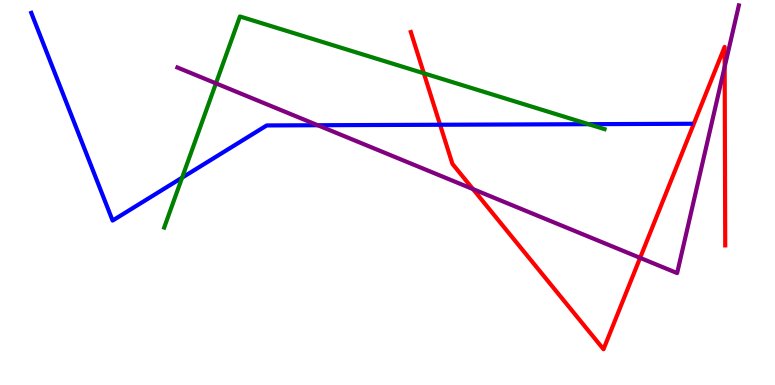[{'lines': ['blue', 'red'], 'intersections': [{'x': 5.68, 'y': 6.76}]}, {'lines': ['green', 'red'], 'intersections': [{'x': 5.47, 'y': 8.1}]}, {'lines': ['purple', 'red'], 'intersections': [{'x': 6.1, 'y': 5.09}, {'x': 8.26, 'y': 3.3}, {'x': 9.35, 'y': 8.26}]}, {'lines': ['blue', 'green'], 'intersections': [{'x': 2.35, 'y': 5.39}, {'x': 7.59, 'y': 6.77}]}, {'lines': ['blue', 'purple'], 'intersections': [{'x': 4.1, 'y': 6.75}]}, {'lines': ['green', 'purple'], 'intersections': [{'x': 2.79, 'y': 7.84}]}]